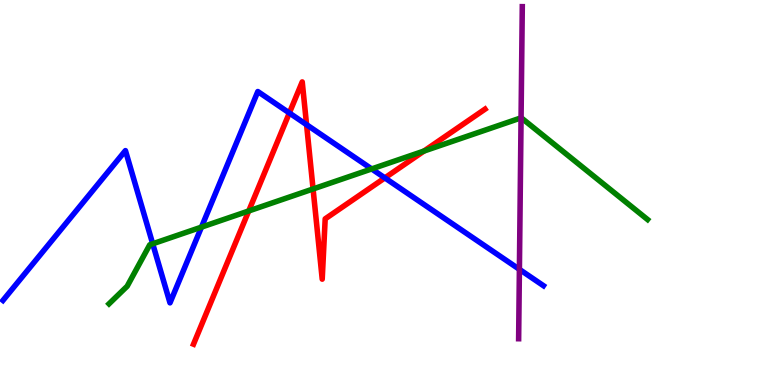[{'lines': ['blue', 'red'], 'intersections': [{'x': 3.73, 'y': 7.07}, {'x': 3.96, 'y': 6.76}, {'x': 4.97, 'y': 5.38}]}, {'lines': ['green', 'red'], 'intersections': [{'x': 3.21, 'y': 4.52}, {'x': 4.04, 'y': 5.09}, {'x': 5.47, 'y': 6.08}]}, {'lines': ['purple', 'red'], 'intersections': []}, {'lines': ['blue', 'green'], 'intersections': [{'x': 1.97, 'y': 3.67}, {'x': 2.6, 'y': 4.1}, {'x': 4.8, 'y': 5.61}]}, {'lines': ['blue', 'purple'], 'intersections': [{'x': 6.7, 'y': 3.0}]}, {'lines': ['green', 'purple'], 'intersections': [{'x': 6.72, 'y': 6.94}]}]